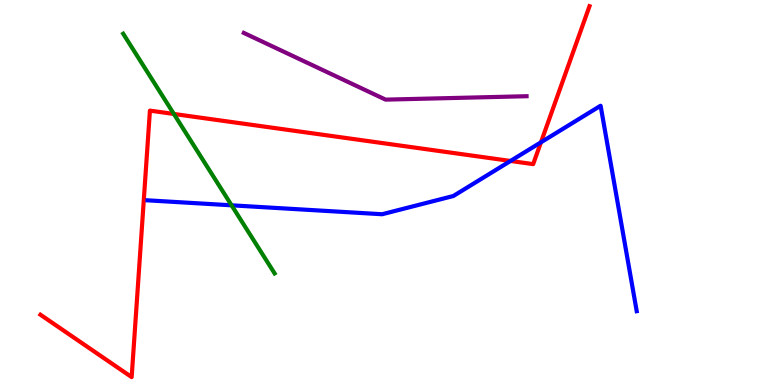[{'lines': ['blue', 'red'], 'intersections': [{'x': 6.59, 'y': 5.82}, {'x': 6.98, 'y': 6.3}]}, {'lines': ['green', 'red'], 'intersections': [{'x': 2.24, 'y': 7.04}]}, {'lines': ['purple', 'red'], 'intersections': []}, {'lines': ['blue', 'green'], 'intersections': [{'x': 2.99, 'y': 4.67}]}, {'lines': ['blue', 'purple'], 'intersections': []}, {'lines': ['green', 'purple'], 'intersections': []}]